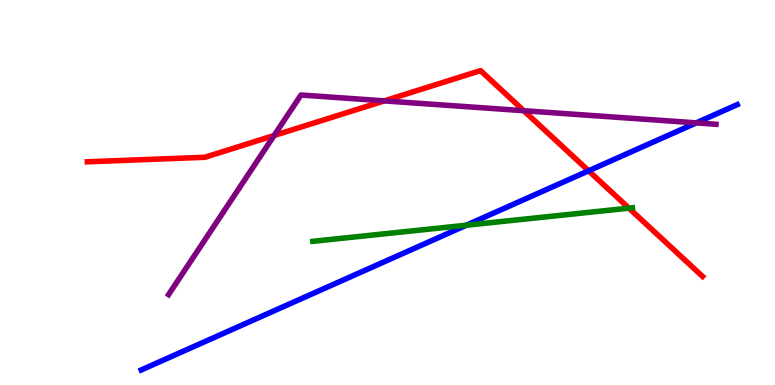[{'lines': ['blue', 'red'], 'intersections': [{'x': 7.6, 'y': 5.56}]}, {'lines': ['green', 'red'], 'intersections': [{'x': 8.12, 'y': 4.59}]}, {'lines': ['purple', 'red'], 'intersections': [{'x': 3.54, 'y': 6.48}, {'x': 4.96, 'y': 7.38}, {'x': 6.76, 'y': 7.12}]}, {'lines': ['blue', 'green'], 'intersections': [{'x': 6.02, 'y': 4.15}]}, {'lines': ['blue', 'purple'], 'intersections': [{'x': 8.98, 'y': 6.81}]}, {'lines': ['green', 'purple'], 'intersections': []}]